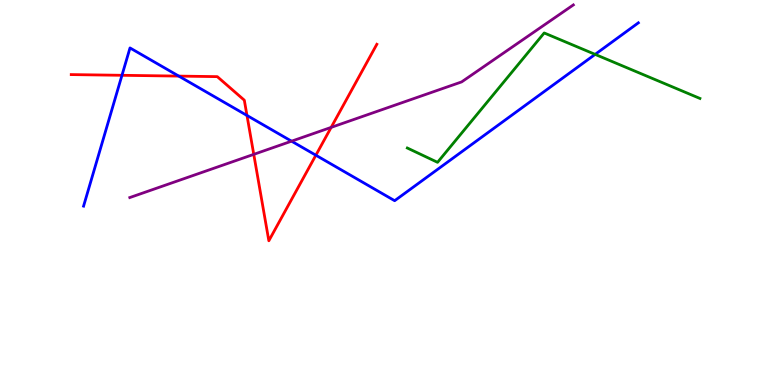[{'lines': ['blue', 'red'], 'intersections': [{'x': 1.57, 'y': 8.04}, {'x': 2.31, 'y': 8.02}, {'x': 3.19, 'y': 7.0}, {'x': 4.08, 'y': 5.97}]}, {'lines': ['green', 'red'], 'intersections': []}, {'lines': ['purple', 'red'], 'intersections': [{'x': 3.27, 'y': 5.99}, {'x': 4.27, 'y': 6.69}]}, {'lines': ['blue', 'green'], 'intersections': [{'x': 7.68, 'y': 8.59}]}, {'lines': ['blue', 'purple'], 'intersections': [{'x': 3.76, 'y': 6.33}]}, {'lines': ['green', 'purple'], 'intersections': []}]